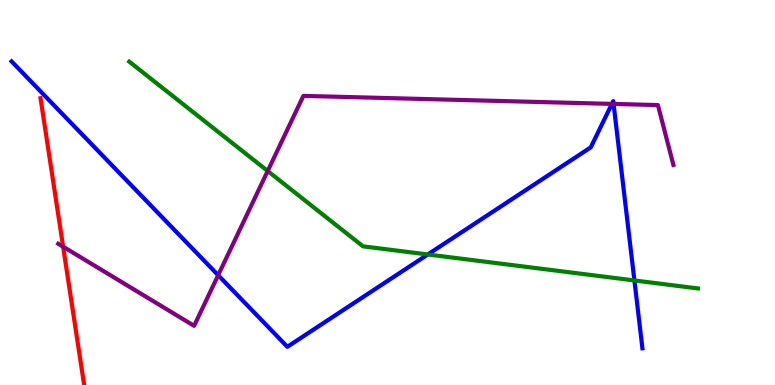[{'lines': ['blue', 'red'], 'intersections': []}, {'lines': ['green', 'red'], 'intersections': []}, {'lines': ['purple', 'red'], 'intersections': [{'x': 0.814, 'y': 3.59}]}, {'lines': ['blue', 'green'], 'intersections': [{'x': 5.52, 'y': 3.39}, {'x': 8.19, 'y': 2.72}]}, {'lines': ['blue', 'purple'], 'intersections': [{'x': 2.82, 'y': 2.85}, {'x': 7.9, 'y': 7.3}, {'x': 7.92, 'y': 7.3}]}, {'lines': ['green', 'purple'], 'intersections': [{'x': 3.45, 'y': 5.56}]}]